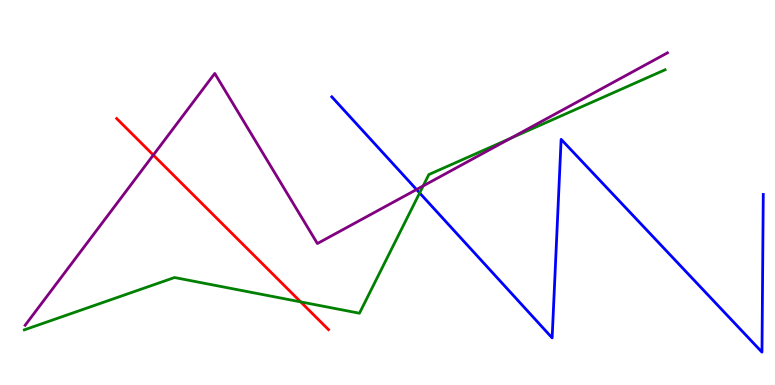[{'lines': ['blue', 'red'], 'intersections': []}, {'lines': ['green', 'red'], 'intersections': [{'x': 3.88, 'y': 2.16}]}, {'lines': ['purple', 'red'], 'intersections': [{'x': 1.98, 'y': 5.97}]}, {'lines': ['blue', 'green'], 'intersections': [{'x': 5.41, 'y': 4.99}]}, {'lines': ['blue', 'purple'], 'intersections': [{'x': 5.37, 'y': 5.08}]}, {'lines': ['green', 'purple'], 'intersections': [{'x': 5.46, 'y': 5.17}, {'x': 6.59, 'y': 6.41}]}]